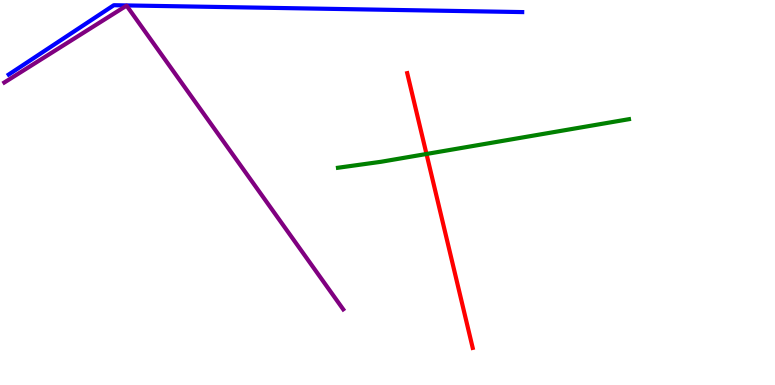[{'lines': ['blue', 'red'], 'intersections': []}, {'lines': ['green', 'red'], 'intersections': [{'x': 5.5, 'y': 6.0}]}, {'lines': ['purple', 'red'], 'intersections': []}, {'lines': ['blue', 'green'], 'intersections': []}, {'lines': ['blue', 'purple'], 'intersections': []}, {'lines': ['green', 'purple'], 'intersections': []}]